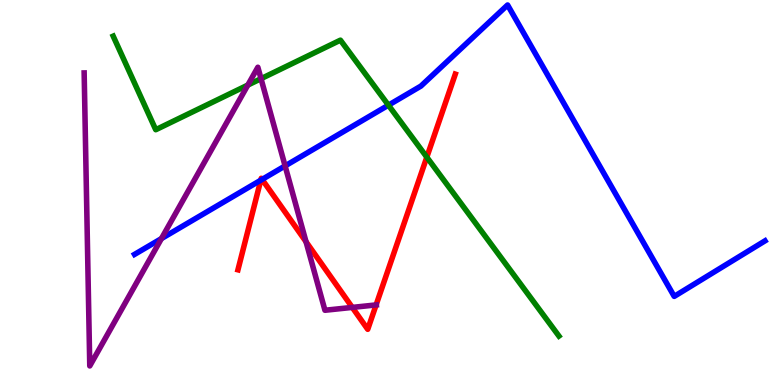[{'lines': ['blue', 'red'], 'intersections': [{'x': 3.36, 'y': 5.32}, {'x': 3.38, 'y': 5.34}]}, {'lines': ['green', 'red'], 'intersections': [{'x': 5.51, 'y': 5.92}]}, {'lines': ['purple', 'red'], 'intersections': [{'x': 3.95, 'y': 3.72}, {'x': 4.55, 'y': 2.02}, {'x': 4.85, 'y': 2.08}]}, {'lines': ['blue', 'green'], 'intersections': [{'x': 5.01, 'y': 7.27}]}, {'lines': ['blue', 'purple'], 'intersections': [{'x': 2.08, 'y': 3.8}, {'x': 3.68, 'y': 5.69}]}, {'lines': ['green', 'purple'], 'intersections': [{'x': 3.2, 'y': 7.79}, {'x': 3.37, 'y': 7.96}]}]